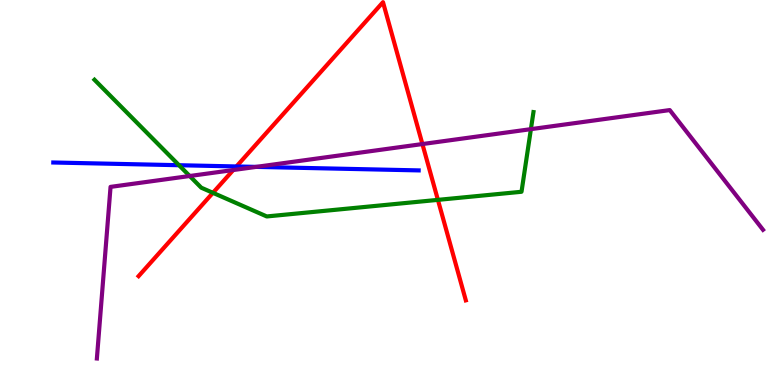[{'lines': ['blue', 'red'], 'intersections': [{'x': 3.05, 'y': 5.68}]}, {'lines': ['green', 'red'], 'intersections': [{'x': 2.75, 'y': 4.99}, {'x': 5.65, 'y': 4.81}]}, {'lines': ['purple', 'red'], 'intersections': [{'x': 3.01, 'y': 5.58}, {'x': 5.45, 'y': 6.26}]}, {'lines': ['blue', 'green'], 'intersections': [{'x': 2.31, 'y': 5.71}]}, {'lines': ['blue', 'purple'], 'intersections': [{'x': 3.31, 'y': 5.67}]}, {'lines': ['green', 'purple'], 'intersections': [{'x': 2.45, 'y': 5.43}, {'x': 6.85, 'y': 6.65}]}]